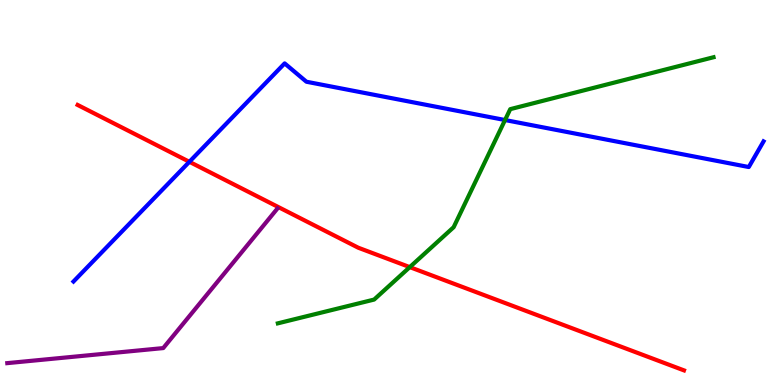[{'lines': ['blue', 'red'], 'intersections': [{'x': 2.44, 'y': 5.8}]}, {'lines': ['green', 'red'], 'intersections': [{'x': 5.29, 'y': 3.06}]}, {'lines': ['purple', 'red'], 'intersections': []}, {'lines': ['blue', 'green'], 'intersections': [{'x': 6.52, 'y': 6.88}]}, {'lines': ['blue', 'purple'], 'intersections': []}, {'lines': ['green', 'purple'], 'intersections': []}]